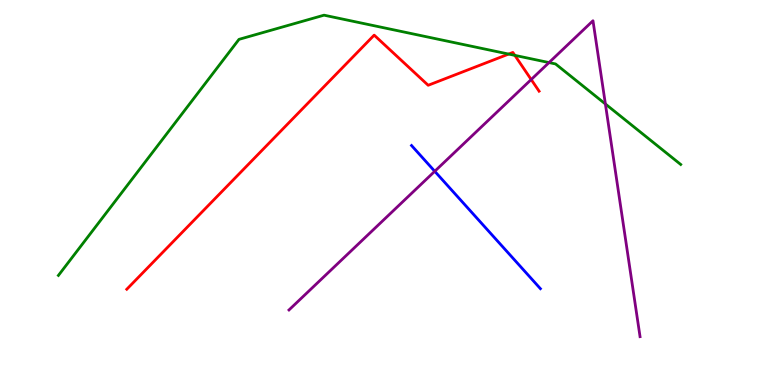[{'lines': ['blue', 'red'], 'intersections': []}, {'lines': ['green', 'red'], 'intersections': [{'x': 6.56, 'y': 8.6}, {'x': 6.64, 'y': 8.56}]}, {'lines': ['purple', 'red'], 'intersections': [{'x': 6.85, 'y': 7.93}]}, {'lines': ['blue', 'green'], 'intersections': []}, {'lines': ['blue', 'purple'], 'intersections': [{'x': 5.61, 'y': 5.55}]}, {'lines': ['green', 'purple'], 'intersections': [{'x': 7.08, 'y': 8.37}, {'x': 7.81, 'y': 7.3}]}]